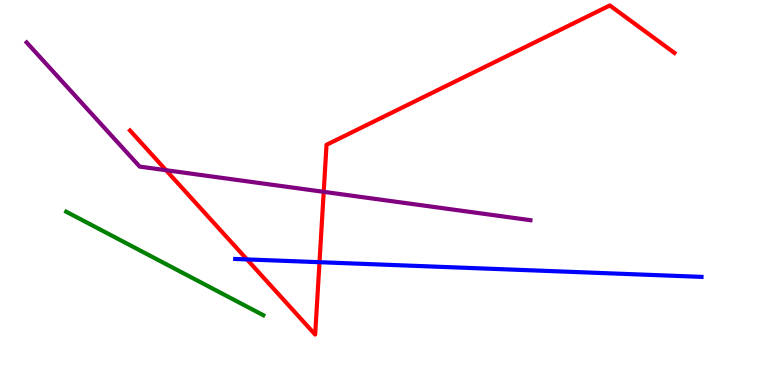[{'lines': ['blue', 'red'], 'intersections': [{'x': 3.19, 'y': 3.26}, {'x': 4.12, 'y': 3.19}]}, {'lines': ['green', 'red'], 'intersections': []}, {'lines': ['purple', 'red'], 'intersections': [{'x': 2.14, 'y': 5.58}, {'x': 4.18, 'y': 5.02}]}, {'lines': ['blue', 'green'], 'intersections': []}, {'lines': ['blue', 'purple'], 'intersections': []}, {'lines': ['green', 'purple'], 'intersections': []}]